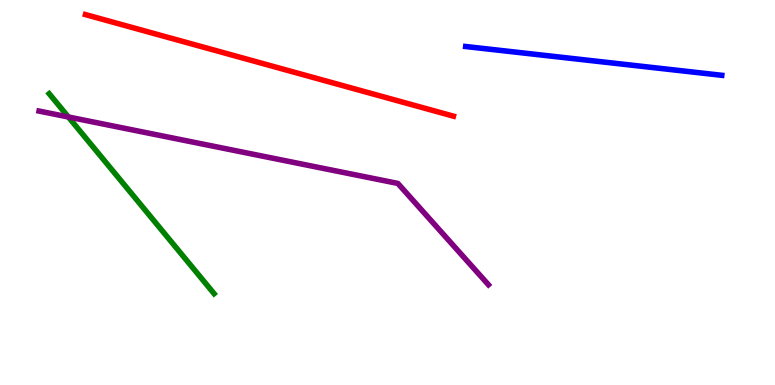[{'lines': ['blue', 'red'], 'intersections': []}, {'lines': ['green', 'red'], 'intersections': []}, {'lines': ['purple', 'red'], 'intersections': []}, {'lines': ['blue', 'green'], 'intersections': []}, {'lines': ['blue', 'purple'], 'intersections': []}, {'lines': ['green', 'purple'], 'intersections': [{'x': 0.882, 'y': 6.96}]}]